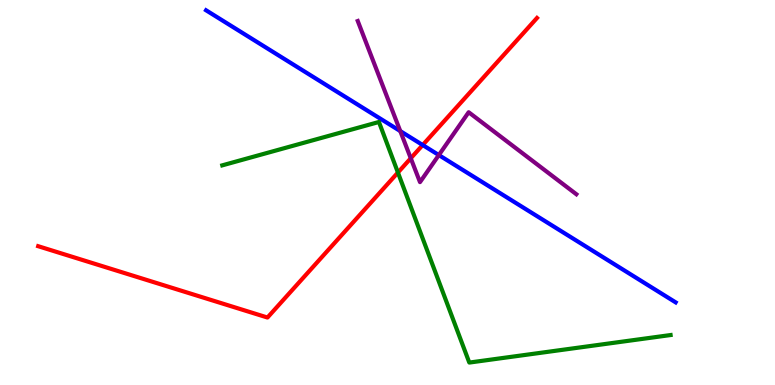[{'lines': ['blue', 'red'], 'intersections': [{'x': 5.45, 'y': 6.23}]}, {'lines': ['green', 'red'], 'intersections': [{'x': 5.13, 'y': 5.52}]}, {'lines': ['purple', 'red'], 'intersections': [{'x': 5.3, 'y': 5.89}]}, {'lines': ['blue', 'green'], 'intersections': []}, {'lines': ['blue', 'purple'], 'intersections': [{'x': 5.16, 'y': 6.6}, {'x': 5.66, 'y': 5.97}]}, {'lines': ['green', 'purple'], 'intersections': []}]